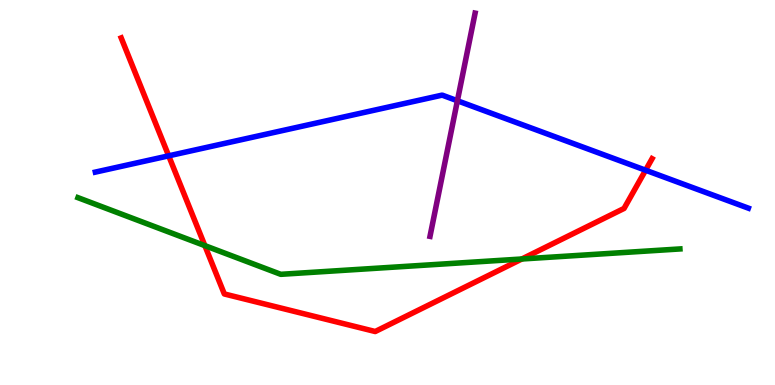[{'lines': ['blue', 'red'], 'intersections': [{'x': 2.18, 'y': 5.95}, {'x': 8.33, 'y': 5.58}]}, {'lines': ['green', 'red'], 'intersections': [{'x': 2.64, 'y': 3.62}, {'x': 6.73, 'y': 3.27}]}, {'lines': ['purple', 'red'], 'intersections': []}, {'lines': ['blue', 'green'], 'intersections': []}, {'lines': ['blue', 'purple'], 'intersections': [{'x': 5.9, 'y': 7.38}]}, {'lines': ['green', 'purple'], 'intersections': []}]